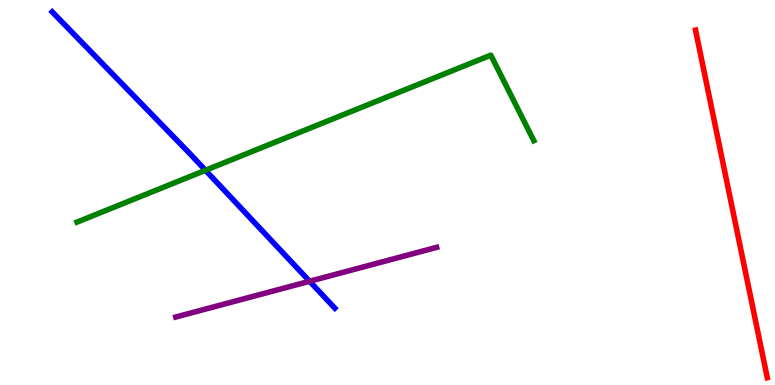[{'lines': ['blue', 'red'], 'intersections': []}, {'lines': ['green', 'red'], 'intersections': []}, {'lines': ['purple', 'red'], 'intersections': []}, {'lines': ['blue', 'green'], 'intersections': [{'x': 2.65, 'y': 5.58}]}, {'lines': ['blue', 'purple'], 'intersections': [{'x': 4.0, 'y': 2.69}]}, {'lines': ['green', 'purple'], 'intersections': []}]